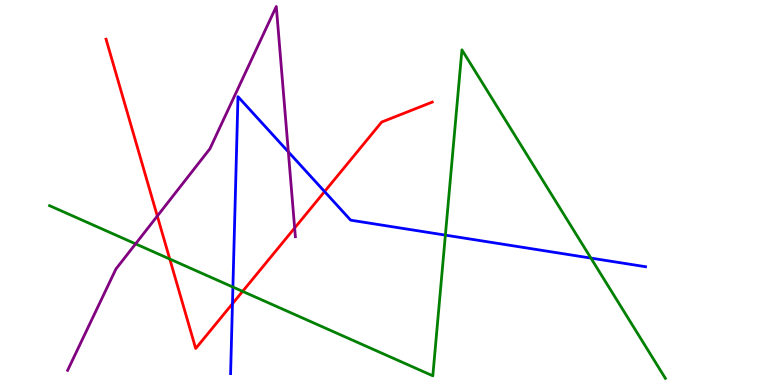[{'lines': ['blue', 'red'], 'intersections': [{'x': 3.0, 'y': 2.11}, {'x': 4.19, 'y': 5.02}]}, {'lines': ['green', 'red'], 'intersections': [{'x': 2.19, 'y': 3.27}, {'x': 3.13, 'y': 2.43}]}, {'lines': ['purple', 'red'], 'intersections': [{'x': 2.03, 'y': 4.39}, {'x': 3.8, 'y': 4.08}]}, {'lines': ['blue', 'green'], 'intersections': [{'x': 3.01, 'y': 2.54}, {'x': 5.75, 'y': 3.89}, {'x': 7.62, 'y': 3.3}]}, {'lines': ['blue', 'purple'], 'intersections': [{'x': 3.72, 'y': 6.06}]}, {'lines': ['green', 'purple'], 'intersections': [{'x': 1.75, 'y': 3.67}]}]